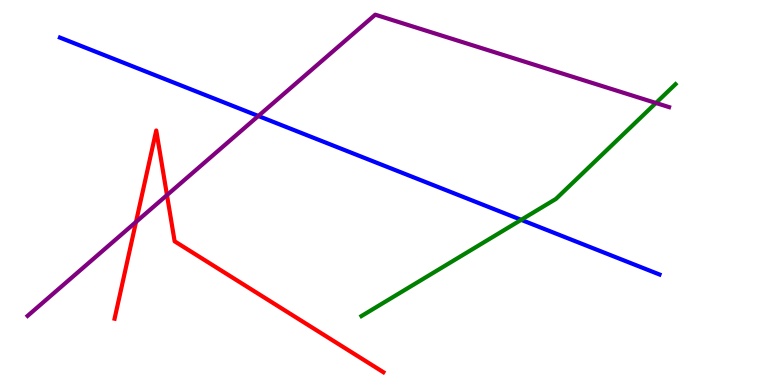[{'lines': ['blue', 'red'], 'intersections': []}, {'lines': ['green', 'red'], 'intersections': []}, {'lines': ['purple', 'red'], 'intersections': [{'x': 1.75, 'y': 4.23}, {'x': 2.15, 'y': 4.93}]}, {'lines': ['blue', 'green'], 'intersections': [{'x': 6.73, 'y': 4.29}]}, {'lines': ['blue', 'purple'], 'intersections': [{'x': 3.33, 'y': 6.99}]}, {'lines': ['green', 'purple'], 'intersections': [{'x': 8.46, 'y': 7.33}]}]